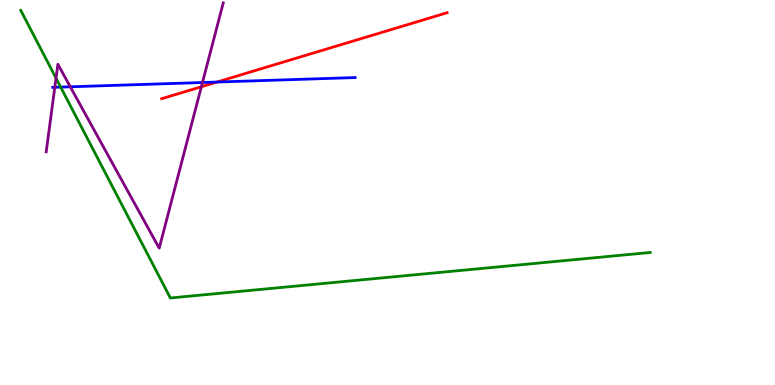[{'lines': ['blue', 'red'], 'intersections': [{'x': 2.8, 'y': 7.87}]}, {'lines': ['green', 'red'], 'intersections': []}, {'lines': ['purple', 'red'], 'intersections': [{'x': 2.6, 'y': 7.75}]}, {'lines': ['blue', 'green'], 'intersections': [{'x': 0.783, 'y': 7.74}]}, {'lines': ['blue', 'purple'], 'intersections': [{'x': 0.707, 'y': 7.73}, {'x': 0.907, 'y': 7.75}, {'x': 2.61, 'y': 7.86}]}, {'lines': ['green', 'purple'], 'intersections': [{'x': 0.723, 'y': 7.97}]}]